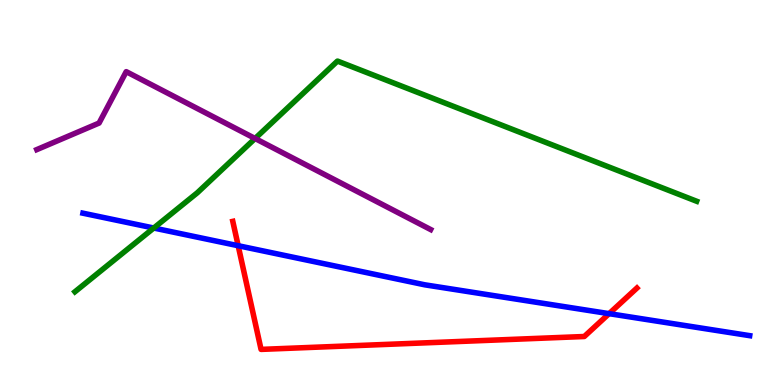[{'lines': ['blue', 'red'], 'intersections': [{'x': 3.07, 'y': 3.62}, {'x': 7.86, 'y': 1.85}]}, {'lines': ['green', 'red'], 'intersections': []}, {'lines': ['purple', 'red'], 'intersections': []}, {'lines': ['blue', 'green'], 'intersections': [{'x': 1.98, 'y': 4.08}]}, {'lines': ['blue', 'purple'], 'intersections': []}, {'lines': ['green', 'purple'], 'intersections': [{'x': 3.29, 'y': 6.4}]}]